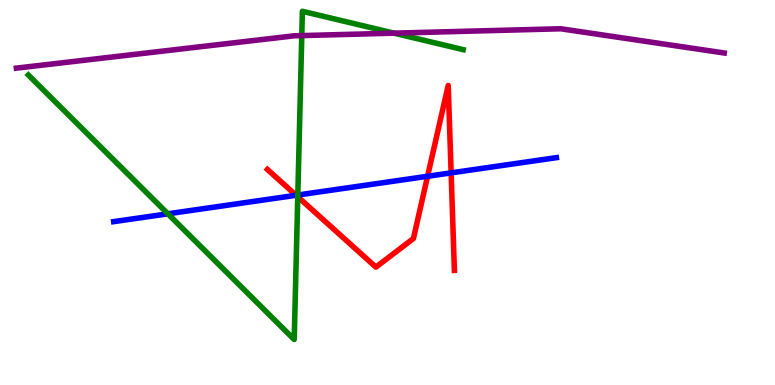[{'lines': ['blue', 'red'], 'intersections': [{'x': 3.82, 'y': 4.93}, {'x': 5.52, 'y': 5.42}, {'x': 5.82, 'y': 5.51}]}, {'lines': ['green', 'red'], 'intersections': [{'x': 3.84, 'y': 4.89}]}, {'lines': ['purple', 'red'], 'intersections': []}, {'lines': ['blue', 'green'], 'intersections': [{'x': 2.17, 'y': 4.45}, {'x': 3.84, 'y': 4.93}]}, {'lines': ['blue', 'purple'], 'intersections': []}, {'lines': ['green', 'purple'], 'intersections': [{'x': 3.89, 'y': 9.08}, {'x': 5.08, 'y': 9.14}]}]